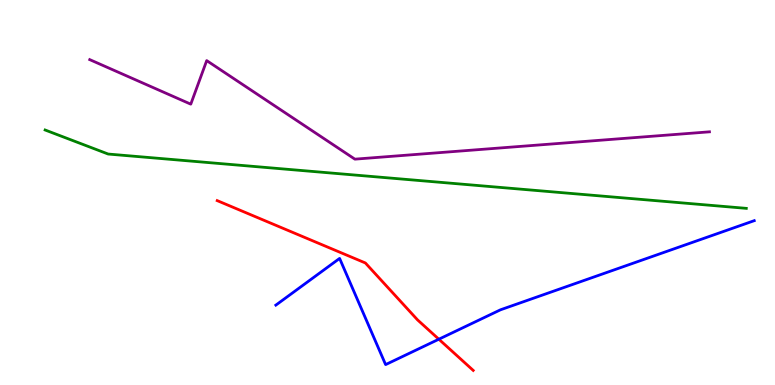[{'lines': ['blue', 'red'], 'intersections': [{'x': 5.66, 'y': 1.19}]}, {'lines': ['green', 'red'], 'intersections': []}, {'lines': ['purple', 'red'], 'intersections': []}, {'lines': ['blue', 'green'], 'intersections': []}, {'lines': ['blue', 'purple'], 'intersections': []}, {'lines': ['green', 'purple'], 'intersections': []}]